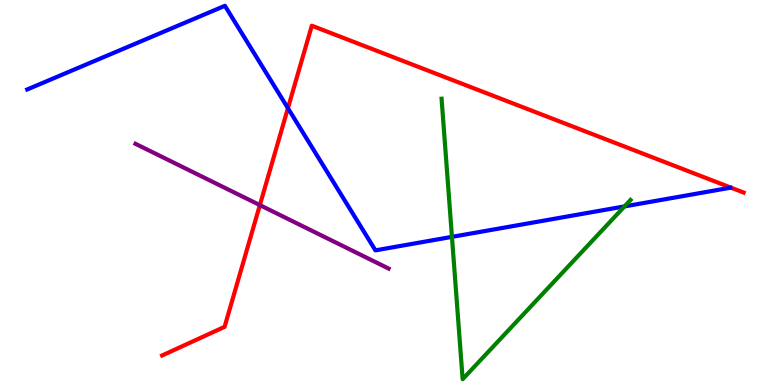[{'lines': ['blue', 'red'], 'intersections': [{'x': 3.72, 'y': 7.19}]}, {'lines': ['green', 'red'], 'intersections': []}, {'lines': ['purple', 'red'], 'intersections': [{'x': 3.35, 'y': 4.67}]}, {'lines': ['blue', 'green'], 'intersections': [{'x': 5.83, 'y': 3.85}, {'x': 8.06, 'y': 4.64}]}, {'lines': ['blue', 'purple'], 'intersections': []}, {'lines': ['green', 'purple'], 'intersections': []}]